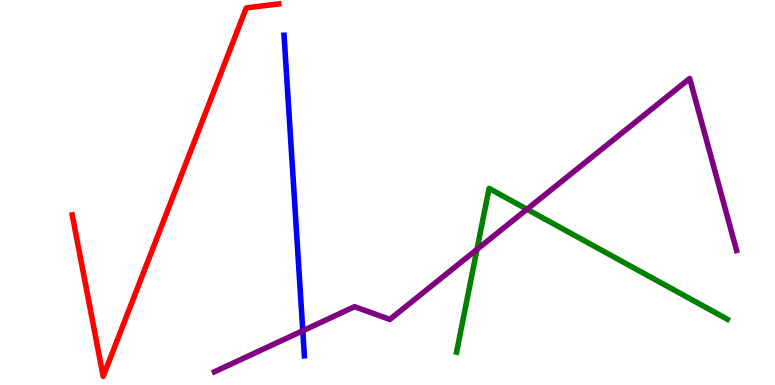[{'lines': ['blue', 'red'], 'intersections': []}, {'lines': ['green', 'red'], 'intersections': []}, {'lines': ['purple', 'red'], 'intersections': []}, {'lines': ['blue', 'green'], 'intersections': []}, {'lines': ['blue', 'purple'], 'intersections': [{'x': 3.91, 'y': 1.41}]}, {'lines': ['green', 'purple'], 'intersections': [{'x': 6.15, 'y': 3.52}, {'x': 6.8, 'y': 4.57}]}]